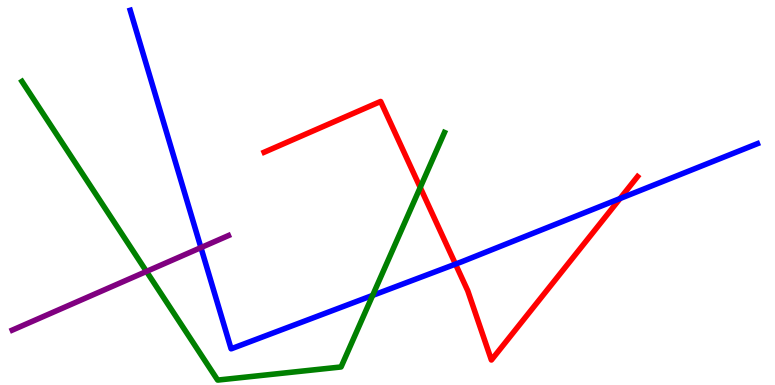[{'lines': ['blue', 'red'], 'intersections': [{'x': 5.88, 'y': 3.14}, {'x': 8.0, 'y': 4.84}]}, {'lines': ['green', 'red'], 'intersections': [{'x': 5.42, 'y': 5.13}]}, {'lines': ['purple', 'red'], 'intersections': []}, {'lines': ['blue', 'green'], 'intersections': [{'x': 4.81, 'y': 2.33}]}, {'lines': ['blue', 'purple'], 'intersections': [{'x': 2.59, 'y': 3.57}]}, {'lines': ['green', 'purple'], 'intersections': [{'x': 1.89, 'y': 2.95}]}]